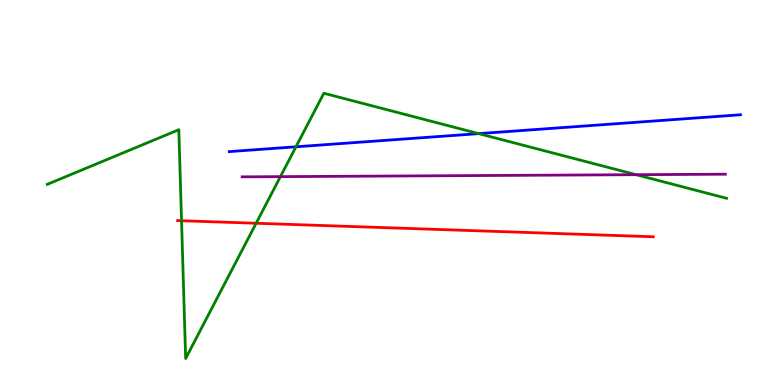[{'lines': ['blue', 'red'], 'intersections': []}, {'lines': ['green', 'red'], 'intersections': [{'x': 2.34, 'y': 4.27}, {'x': 3.3, 'y': 4.2}]}, {'lines': ['purple', 'red'], 'intersections': []}, {'lines': ['blue', 'green'], 'intersections': [{'x': 3.82, 'y': 6.19}, {'x': 6.18, 'y': 6.53}]}, {'lines': ['blue', 'purple'], 'intersections': []}, {'lines': ['green', 'purple'], 'intersections': [{'x': 3.62, 'y': 5.41}, {'x': 8.21, 'y': 5.46}]}]